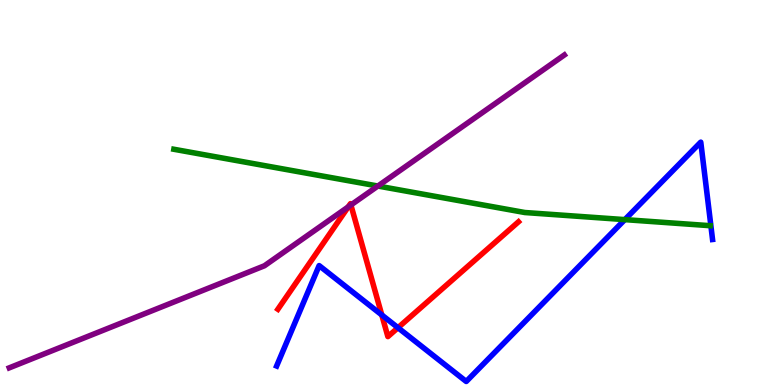[{'lines': ['blue', 'red'], 'intersections': [{'x': 4.93, 'y': 1.82}, {'x': 5.14, 'y': 1.49}]}, {'lines': ['green', 'red'], 'intersections': []}, {'lines': ['purple', 'red'], 'intersections': [{'x': 4.49, 'y': 4.63}, {'x': 4.53, 'y': 4.68}]}, {'lines': ['blue', 'green'], 'intersections': [{'x': 8.06, 'y': 4.3}]}, {'lines': ['blue', 'purple'], 'intersections': []}, {'lines': ['green', 'purple'], 'intersections': [{'x': 4.88, 'y': 5.17}]}]